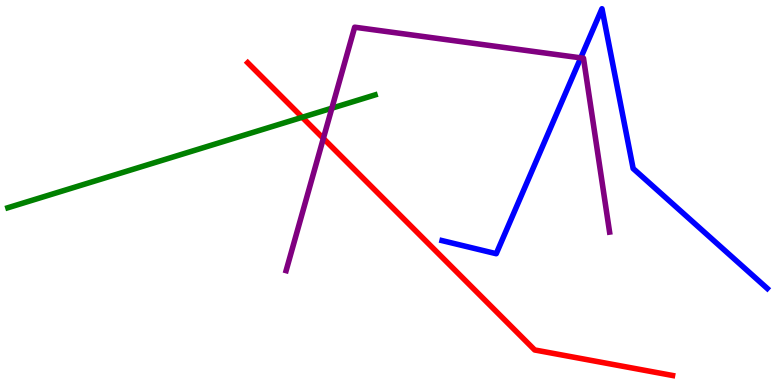[{'lines': ['blue', 'red'], 'intersections': []}, {'lines': ['green', 'red'], 'intersections': [{'x': 3.9, 'y': 6.95}]}, {'lines': ['purple', 'red'], 'intersections': [{'x': 4.17, 'y': 6.4}]}, {'lines': ['blue', 'green'], 'intersections': []}, {'lines': ['blue', 'purple'], 'intersections': [{'x': 7.49, 'y': 8.5}]}, {'lines': ['green', 'purple'], 'intersections': [{'x': 4.28, 'y': 7.19}]}]